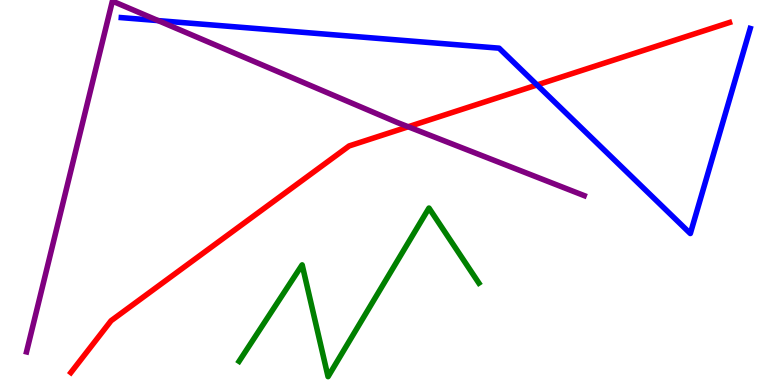[{'lines': ['blue', 'red'], 'intersections': [{'x': 6.93, 'y': 7.79}]}, {'lines': ['green', 'red'], 'intersections': []}, {'lines': ['purple', 'red'], 'intersections': [{'x': 5.27, 'y': 6.71}]}, {'lines': ['blue', 'green'], 'intersections': []}, {'lines': ['blue', 'purple'], 'intersections': [{'x': 2.04, 'y': 9.46}]}, {'lines': ['green', 'purple'], 'intersections': []}]